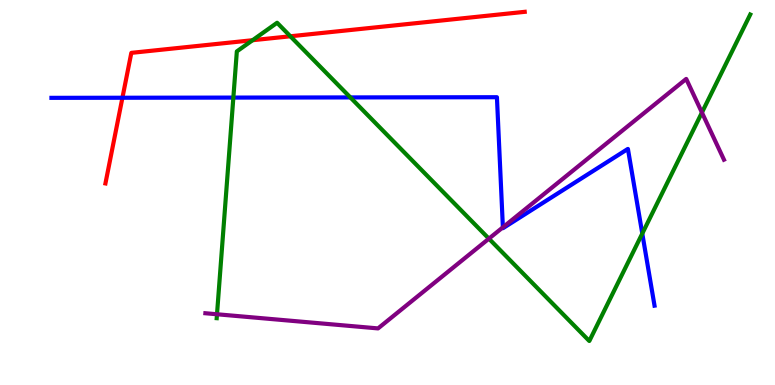[{'lines': ['blue', 'red'], 'intersections': [{'x': 1.58, 'y': 7.46}]}, {'lines': ['green', 'red'], 'intersections': [{'x': 3.26, 'y': 8.96}, {'x': 3.75, 'y': 9.06}]}, {'lines': ['purple', 'red'], 'intersections': []}, {'lines': ['blue', 'green'], 'intersections': [{'x': 3.01, 'y': 7.47}, {'x': 4.52, 'y': 7.47}, {'x': 8.29, 'y': 3.93}]}, {'lines': ['blue', 'purple'], 'intersections': [{'x': 6.49, 'y': 4.1}]}, {'lines': ['green', 'purple'], 'intersections': [{'x': 2.8, 'y': 1.84}, {'x': 6.31, 'y': 3.8}, {'x': 9.06, 'y': 7.08}]}]